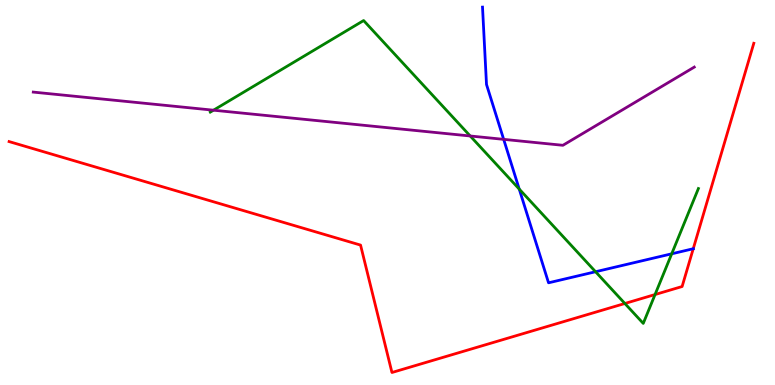[{'lines': ['blue', 'red'], 'intersections': [{'x': 8.95, 'y': 3.54}]}, {'lines': ['green', 'red'], 'intersections': [{'x': 8.06, 'y': 2.12}, {'x': 8.45, 'y': 2.35}]}, {'lines': ['purple', 'red'], 'intersections': []}, {'lines': ['blue', 'green'], 'intersections': [{'x': 6.7, 'y': 5.09}, {'x': 7.68, 'y': 2.94}, {'x': 8.67, 'y': 3.41}]}, {'lines': ['blue', 'purple'], 'intersections': [{'x': 6.5, 'y': 6.38}]}, {'lines': ['green', 'purple'], 'intersections': [{'x': 2.75, 'y': 7.14}, {'x': 6.07, 'y': 6.47}]}]